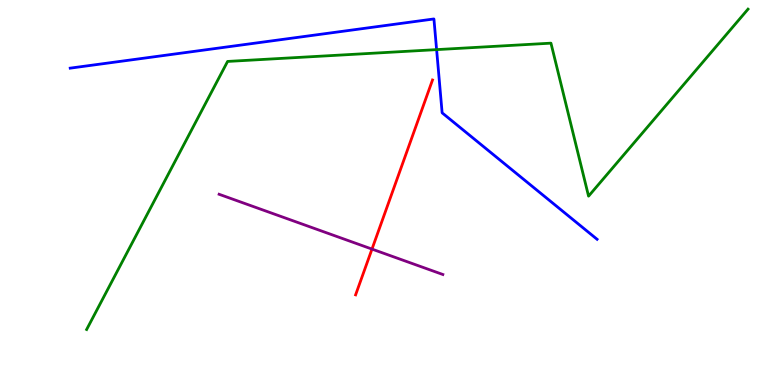[{'lines': ['blue', 'red'], 'intersections': []}, {'lines': ['green', 'red'], 'intersections': []}, {'lines': ['purple', 'red'], 'intersections': [{'x': 4.8, 'y': 3.53}]}, {'lines': ['blue', 'green'], 'intersections': [{'x': 5.63, 'y': 8.71}]}, {'lines': ['blue', 'purple'], 'intersections': []}, {'lines': ['green', 'purple'], 'intersections': []}]